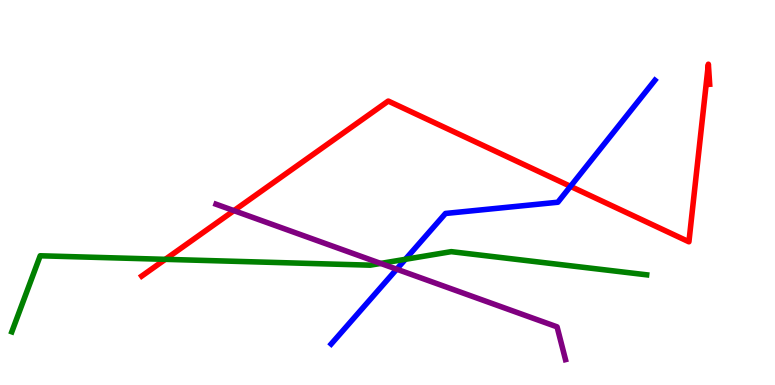[{'lines': ['blue', 'red'], 'intersections': [{'x': 7.36, 'y': 5.16}]}, {'lines': ['green', 'red'], 'intersections': [{'x': 2.13, 'y': 3.26}]}, {'lines': ['purple', 'red'], 'intersections': [{'x': 3.02, 'y': 4.53}]}, {'lines': ['blue', 'green'], 'intersections': [{'x': 5.23, 'y': 3.26}]}, {'lines': ['blue', 'purple'], 'intersections': [{'x': 5.12, 'y': 3.01}]}, {'lines': ['green', 'purple'], 'intersections': [{'x': 4.91, 'y': 3.16}]}]